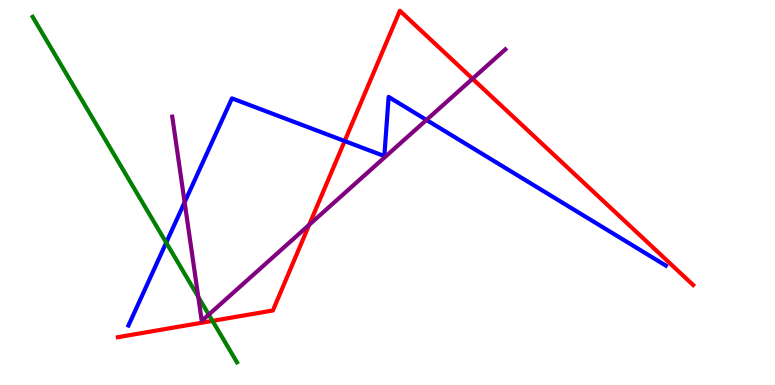[{'lines': ['blue', 'red'], 'intersections': [{'x': 4.45, 'y': 6.34}]}, {'lines': ['green', 'red'], 'intersections': [{'x': 2.74, 'y': 1.67}]}, {'lines': ['purple', 'red'], 'intersections': [{'x': 3.99, 'y': 4.16}, {'x': 6.1, 'y': 7.95}]}, {'lines': ['blue', 'green'], 'intersections': [{'x': 2.14, 'y': 3.7}]}, {'lines': ['blue', 'purple'], 'intersections': [{'x': 2.38, 'y': 4.75}, {'x': 5.5, 'y': 6.88}]}, {'lines': ['green', 'purple'], 'intersections': [{'x': 2.56, 'y': 2.29}, {'x': 2.69, 'y': 1.83}]}]